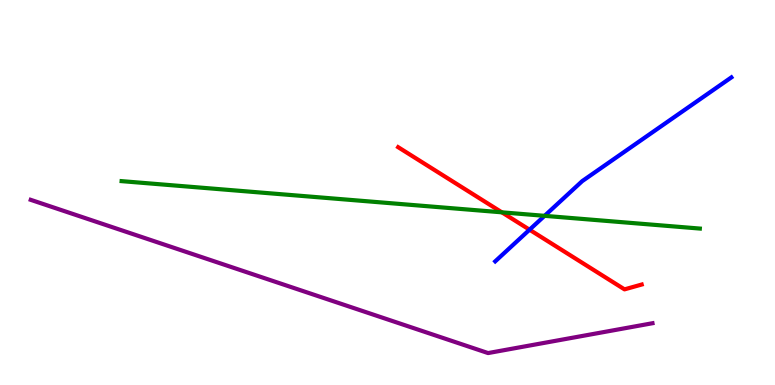[{'lines': ['blue', 'red'], 'intersections': [{'x': 6.83, 'y': 4.03}]}, {'lines': ['green', 'red'], 'intersections': [{'x': 6.48, 'y': 4.48}]}, {'lines': ['purple', 'red'], 'intersections': []}, {'lines': ['blue', 'green'], 'intersections': [{'x': 7.03, 'y': 4.39}]}, {'lines': ['blue', 'purple'], 'intersections': []}, {'lines': ['green', 'purple'], 'intersections': []}]